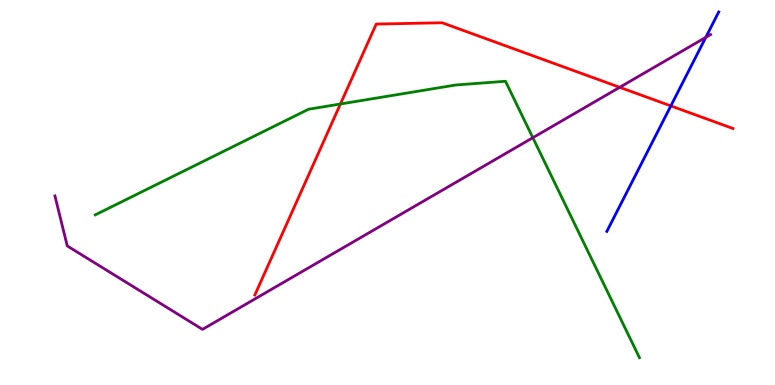[{'lines': ['blue', 'red'], 'intersections': [{'x': 8.66, 'y': 7.25}]}, {'lines': ['green', 'red'], 'intersections': [{'x': 4.39, 'y': 7.3}]}, {'lines': ['purple', 'red'], 'intersections': [{'x': 8.0, 'y': 7.73}]}, {'lines': ['blue', 'green'], 'intersections': []}, {'lines': ['blue', 'purple'], 'intersections': [{'x': 9.11, 'y': 9.03}]}, {'lines': ['green', 'purple'], 'intersections': [{'x': 6.88, 'y': 6.42}]}]